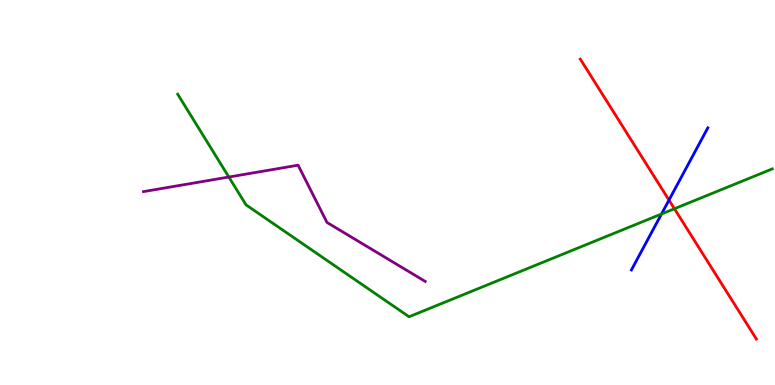[{'lines': ['blue', 'red'], 'intersections': [{'x': 8.63, 'y': 4.8}]}, {'lines': ['green', 'red'], 'intersections': [{'x': 8.7, 'y': 4.58}]}, {'lines': ['purple', 'red'], 'intersections': []}, {'lines': ['blue', 'green'], 'intersections': [{'x': 8.54, 'y': 4.44}]}, {'lines': ['blue', 'purple'], 'intersections': []}, {'lines': ['green', 'purple'], 'intersections': [{'x': 2.95, 'y': 5.4}]}]